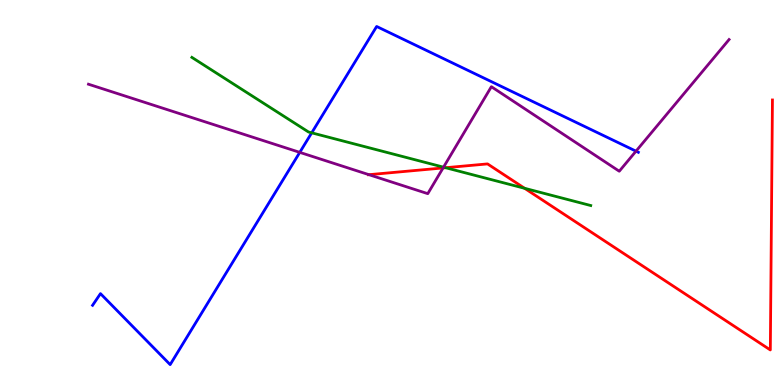[{'lines': ['blue', 'red'], 'intersections': []}, {'lines': ['green', 'red'], 'intersections': [{'x': 5.75, 'y': 5.64}, {'x': 6.77, 'y': 5.11}]}, {'lines': ['purple', 'red'], 'intersections': [{'x': 4.76, 'y': 5.46}, {'x': 5.72, 'y': 5.64}]}, {'lines': ['blue', 'green'], 'intersections': [{'x': 4.02, 'y': 6.55}]}, {'lines': ['blue', 'purple'], 'intersections': [{'x': 3.87, 'y': 6.04}, {'x': 8.21, 'y': 6.07}]}, {'lines': ['green', 'purple'], 'intersections': [{'x': 5.72, 'y': 5.66}]}]